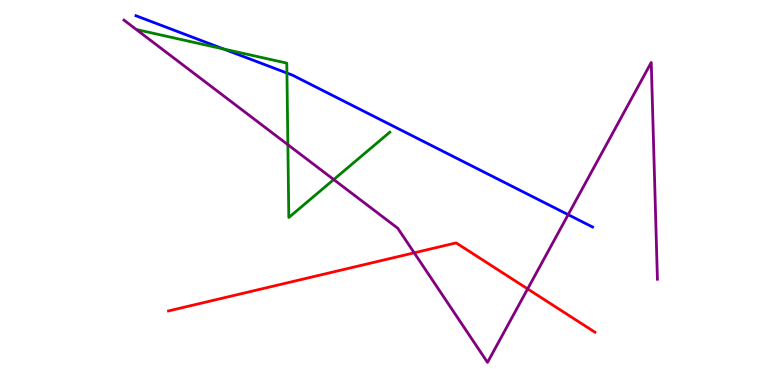[{'lines': ['blue', 'red'], 'intersections': []}, {'lines': ['green', 'red'], 'intersections': []}, {'lines': ['purple', 'red'], 'intersections': [{'x': 5.34, 'y': 3.43}, {'x': 6.81, 'y': 2.5}]}, {'lines': ['blue', 'green'], 'intersections': [{'x': 2.89, 'y': 8.73}, {'x': 3.7, 'y': 8.1}]}, {'lines': ['blue', 'purple'], 'intersections': [{'x': 7.33, 'y': 4.42}]}, {'lines': ['green', 'purple'], 'intersections': [{'x': 3.71, 'y': 6.24}, {'x': 4.31, 'y': 5.34}]}]